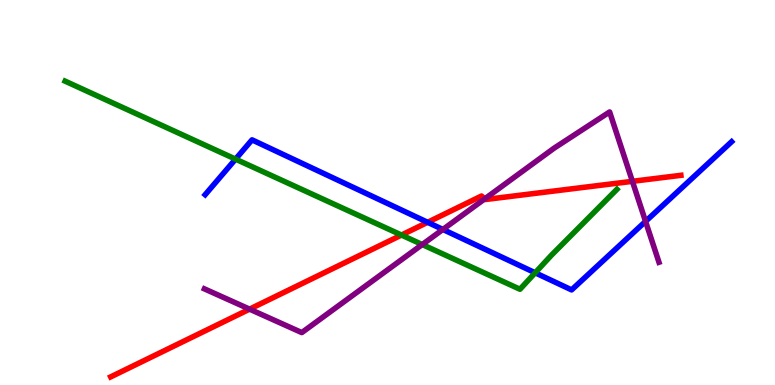[{'lines': ['blue', 'red'], 'intersections': [{'x': 5.52, 'y': 4.23}]}, {'lines': ['green', 'red'], 'intersections': [{'x': 5.18, 'y': 3.89}]}, {'lines': ['purple', 'red'], 'intersections': [{'x': 3.22, 'y': 1.97}, {'x': 6.25, 'y': 4.83}, {'x': 8.16, 'y': 5.29}]}, {'lines': ['blue', 'green'], 'intersections': [{'x': 3.04, 'y': 5.87}, {'x': 6.91, 'y': 2.91}]}, {'lines': ['blue', 'purple'], 'intersections': [{'x': 5.71, 'y': 4.04}, {'x': 8.33, 'y': 4.25}]}, {'lines': ['green', 'purple'], 'intersections': [{'x': 5.45, 'y': 3.65}]}]